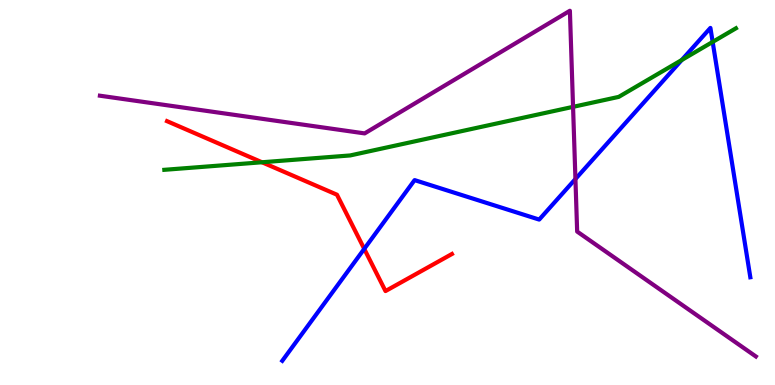[{'lines': ['blue', 'red'], 'intersections': [{'x': 4.7, 'y': 3.54}]}, {'lines': ['green', 'red'], 'intersections': [{'x': 3.38, 'y': 5.79}]}, {'lines': ['purple', 'red'], 'intersections': []}, {'lines': ['blue', 'green'], 'intersections': [{'x': 8.8, 'y': 8.44}, {'x': 9.2, 'y': 8.91}]}, {'lines': ['blue', 'purple'], 'intersections': [{'x': 7.42, 'y': 5.35}]}, {'lines': ['green', 'purple'], 'intersections': [{'x': 7.39, 'y': 7.22}]}]